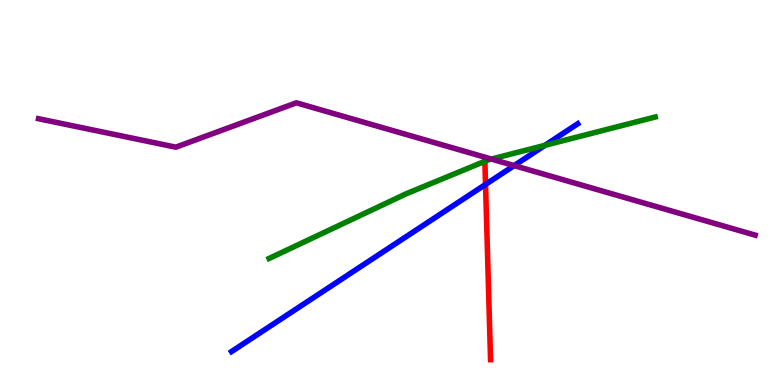[{'lines': ['blue', 'red'], 'intersections': [{'x': 6.27, 'y': 5.21}]}, {'lines': ['green', 'red'], 'intersections': [{'x': 6.26, 'y': 5.81}]}, {'lines': ['purple', 'red'], 'intersections': []}, {'lines': ['blue', 'green'], 'intersections': [{'x': 7.03, 'y': 6.23}]}, {'lines': ['blue', 'purple'], 'intersections': [{'x': 6.63, 'y': 5.7}]}, {'lines': ['green', 'purple'], 'intersections': [{'x': 6.34, 'y': 5.87}]}]